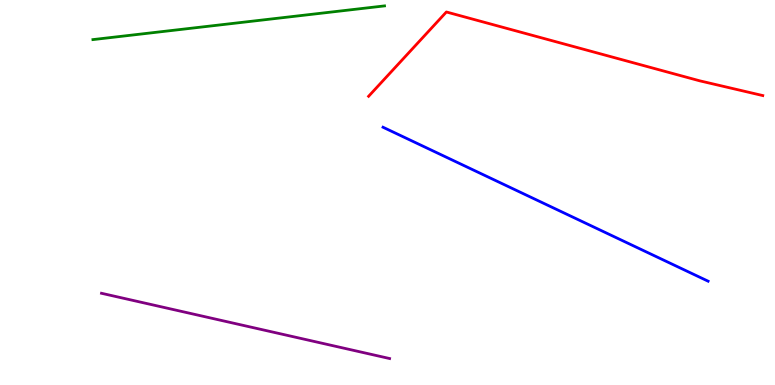[{'lines': ['blue', 'red'], 'intersections': []}, {'lines': ['green', 'red'], 'intersections': []}, {'lines': ['purple', 'red'], 'intersections': []}, {'lines': ['blue', 'green'], 'intersections': []}, {'lines': ['blue', 'purple'], 'intersections': []}, {'lines': ['green', 'purple'], 'intersections': []}]